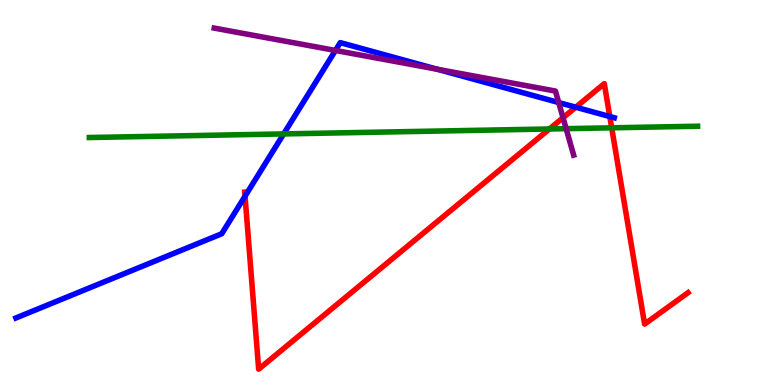[{'lines': ['blue', 'red'], 'intersections': [{'x': 3.16, 'y': 4.9}, {'x': 7.43, 'y': 7.22}, {'x': 7.87, 'y': 6.97}]}, {'lines': ['green', 'red'], 'intersections': [{'x': 7.09, 'y': 6.65}, {'x': 7.89, 'y': 6.68}]}, {'lines': ['purple', 'red'], 'intersections': [{'x': 7.26, 'y': 6.94}]}, {'lines': ['blue', 'green'], 'intersections': [{'x': 3.66, 'y': 6.52}]}, {'lines': ['blue', 'purple'], 'intersections': [{'x': 4.33, 'y': 8.69}, {'x': 5.64, 'y': 8.2}, {'x': 7.21, 'y': 7.34}]}, {'lines': ['green', 'purple'], 'intersections': [{'x': 7.3, 'y': 6.66}]}]